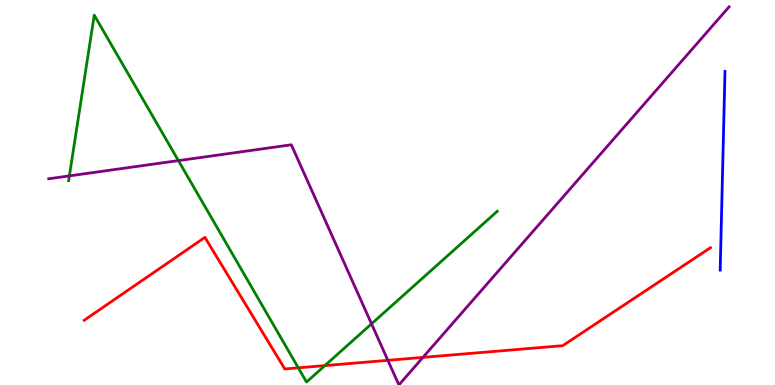[{'lines': ['blue', 'red'], 'intersections': []}, {'lines': ['green', 'red'], 'intersections': [{'x': 3.85, 'y': 0.446}, {'x': 4.19, 'y': 0.504}]}, {'lines': ['purple', 'red'], 'intersections': [{'x': 5.0, 'y': 0.641}, {'x': 5.46, 'y': 0.717}]}, {'lines': ['blue', 'green'], 'intersections': []}, {'lines': ['blue', 'purple'], 'intersections': []}, {'lines': ['green', 'purple'], 'intersections': [{'x': 0.895, 'y': 5.43}, {'x': 2.3, 'y': 5.83}, {'x': 4.79, 'y': 1.59}]}]